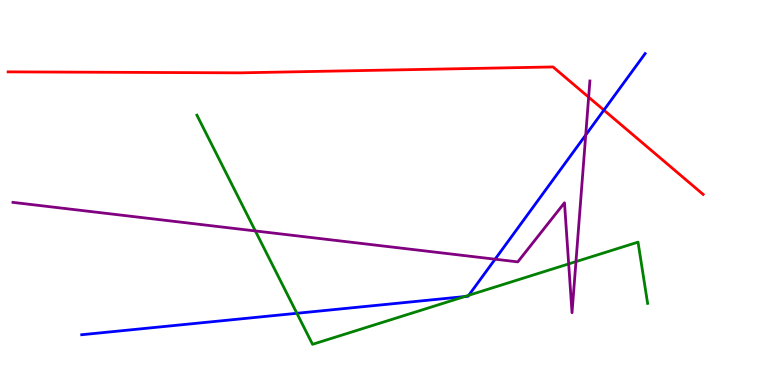[{'lines': ['blue', 'red'], 'intersections': [{'x': 7.79, 'y': 7.14}]}, {'lines': ['green', 'red'], 'intersections': []}, {'lines': ['purple', 'red'], 'intersections': [{'x': 7.6, 'y': 7.48}]}, {'lines': ['blue', 'green'], 'intersections': [{'x': 3.83, 'y': 1.86}, {'x': 6.0, 'y': 2.3}, {'x': 6.05, 'y': 2.33}]}, {'lines': ['blue', 'purple'], 'intersections': [{'x': 6.39, 'y': 3.27}, {'x': 7.56, 'y': 6.49}]}, {'lines': ['green', 'purple'], 'intersections': [{'x': 3.29, 'y': 4.0}, {'x': 7.34, 'y': 3.15}, {'x': 7.43, 'y': 3.2}]}]